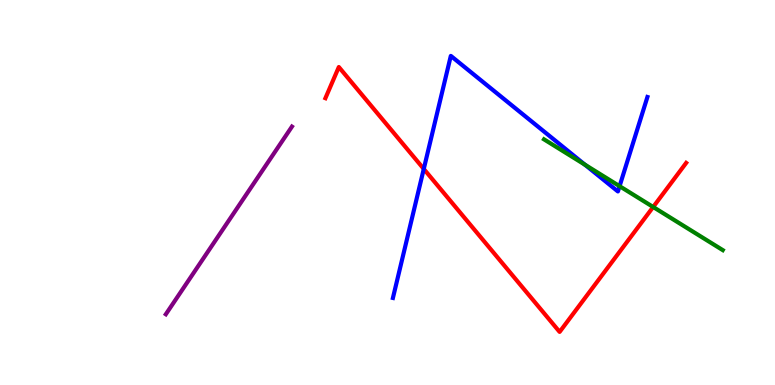[{'lines': ['blue', 'red'], 'intersections': [{'x': 5.47, 'y': 5.61}]}, {'lines': ['green', 'red'], 'intersections': [{'x': 8.43, 'y': 4.62}]}, {'lines': ['purple', 'red'], 'intersections': []}, {'lines': ['blue', 'green'], 'intersections': [{'x': 7.55, 'y': 5.72}, {'x': 7.99, 'y': 5.16}]}, {'lines': ['blue', 'purple'], 'intersections': []}, {'lines': ['green', 'purple'], 'intersections': []}]